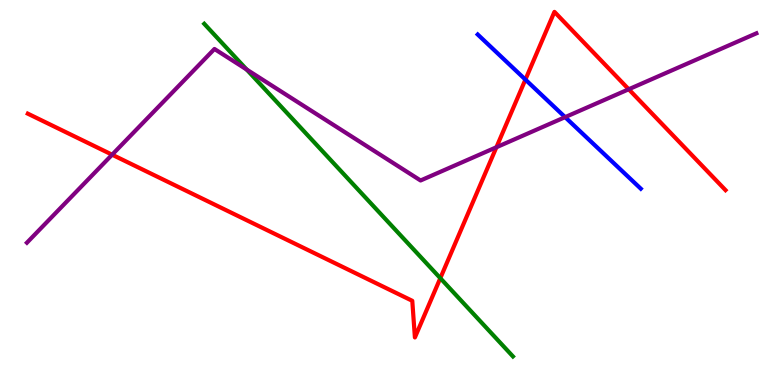[{'lines': ['blue', 'red'], 'intersections': [{'x': 6.78, 'y': 7.93}]}, {'lines': ['green', 'red'], 'intersections': [{'x': 5.68, 'y': 2.77}]}, {'lines': ['purple', 'red'], 'intersections': [{'x': 1.45, 'y': 5.98}, {'x': 6.41, 'y': 6.18}, {'x': 8.11, 'y': 7.68}]}, {'lines': ['blue', 'green'], 'intersections': []}, {'lines': ['blue', 'purple'], 'intersections': [{'x': 7.29, 'y': 6.96}]}, {'lines': ['green', 'purple'], 'intersections': [{'x': 3.18, 'y': 8.19}]}]